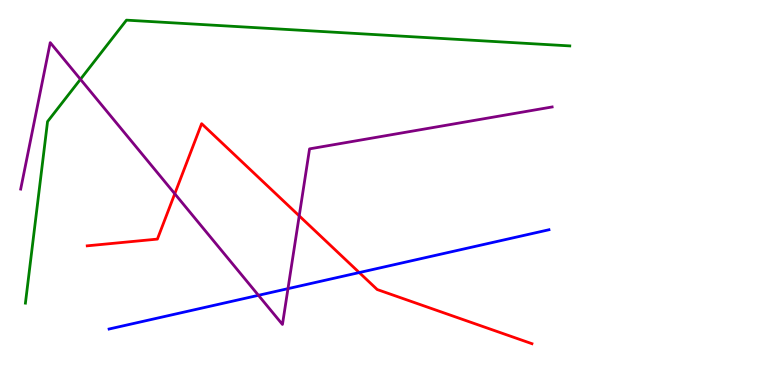[{'lines': ['blue', 'red'], 'intersections': [{'x': 4.64, 'y': 2.92}]}, {'lines': ['green', 'red'], 'intersections': []}, {'lines': ['purple', 'red'], 'intersections': [{'x': 2.26, 'y': 4.97}, {'x': 3.86, 'y': 4.39}]}, {'lines': ['blue', 'green'], 'intersections': []}, {'lines': ['blue', 'purple'], 'intersections': [{'x': 3.33, 'y': 2.33}, {'x': 3.72, 'y': 2.5}]}, {'lines': ['green', 'purple'], 'intersections': [{'x': 1.04, 'y': 7.94}]}]